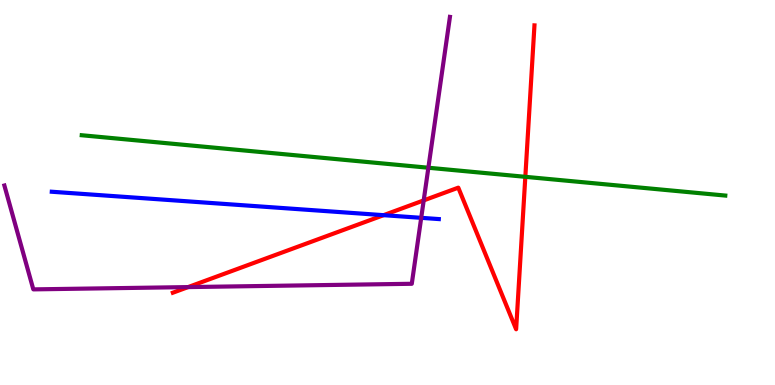[{'lines': ['blue', 'red'], 'intersections': [{'x': 4.95, 'y': 4.41}]}, {'lines': ['green', 'red'], 'intersections': [{'x': 6.78, 'y': 5.41}]}, {'lines': ['purple', 'red'], 'intersections': [{'x': 2.43, 'y': 2.54}, {'x': 5.47, 'y': 4.79}]}, {'lines': ['blue', 'green'], 'intersections': []}, {'lines': ['blue', 'purple'], 'intersections': [{'x': 5.44, 'y': 4.34}]}, {'lines': ['green', 'purple'], 'intersections': [{'x': 5.53, 'y': 5.64}]}]